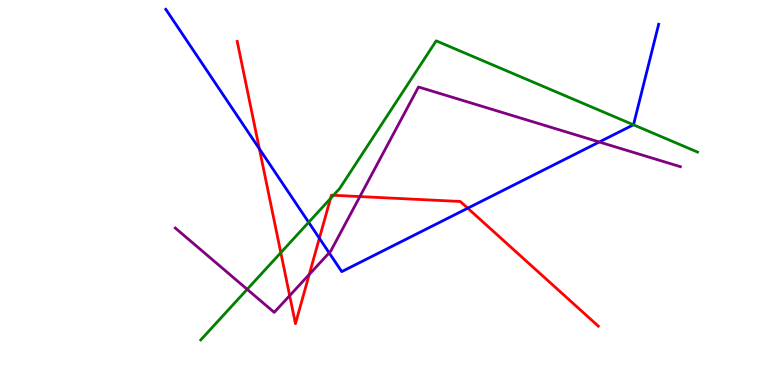[{'lines': ['blue', 'red'], 'intersections': [{'x': 3.35, 'y': 6.13}, {'x': 4.12, 'y': 3.81}, {'x': 6.04, 'y': 4.59}]}, {'lines': ['green', 'red'], 'intersections': [{'x': 3.62, 'y': 3.44}, {'x': 4.26, 'y': 4.84}, {'x': 4.3, 'y': 4.93}]}, {'lines': ['purple', 'red'], 'intersections': [{'x': 3.74, 'y': 2.32}, {'x': 3.99, 'y': 2.87}, {'x': 4.64, 'y': 4.89}]}, {'lines': ['blue', 'green'], 'intersections': [{'x': 3.98, 'y': 4.23}, {'x': 8.17, 'y': 6.76}]}, {'lines': ['blue', 'purple'], 'intersections': [{'x': 4.25, 'y': 3.43}, {'x': 7.73, 'y': 6.31}]}, {'lines': ['green', 'purple'], 'intersections': [{'x': 3.19, 'y': 2.49}]}]